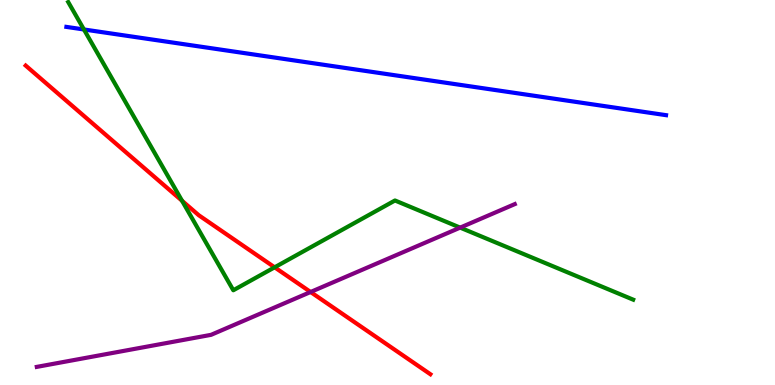[{'lines': ['blue', 'red'], 'intersections': []}, {'lines': ['green', 'red'], 'intersections': [{'x': 2.35, 'y': 4.78}, {'x': 3.54, 'y': 3.06}]}, {'lines': ['purple', 'red'], 'intersections': [{'x': 4.01, 'y': 2.42}]}, {'lines': ['blue', 'green'], 'intersections': [{'x': 1.08, 'y': 9.23}]}, {'lines': ['blue', 'purple'], 'intersections': []}, {'lines': ['green', 'purple'], 'intersections': [{'x': 5.94, 'y': 4.09}]}]